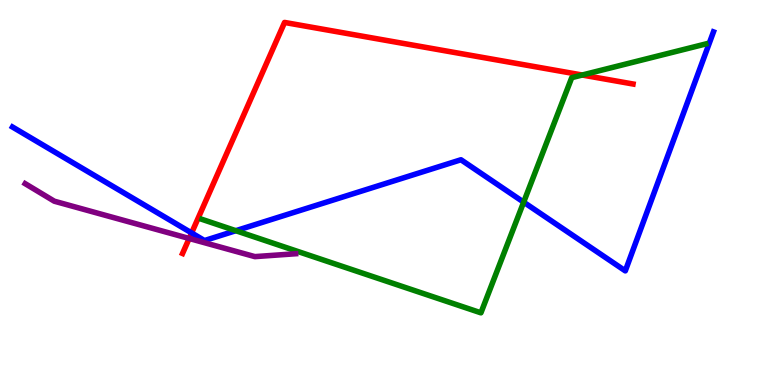[{'lines': ['blue', 'red'], 'intersections': [{'x': 2.47, 'y': 3.95}]}, {'lines': ['green', 'red'], 'intersections': [{'x': 7.51, 'y': 8.05}]}, {'lines': ['purple', 'red'], 'intersections': [{'x': 2.44, 'y': 3.81}]}, {'lines': ['blue', 'green'], 'intersections': [{'x': 3.04, 'y': 4.01}, {'x': 6.76, 'y': 4.75}]}, {'lines': ['blue', 'purple'], 'intersections': []}, {'lines': ['green', 'purple'], 'intersections': []}]